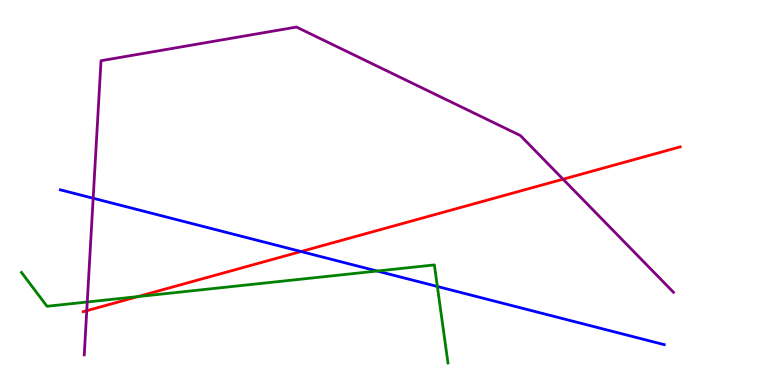[{'lines': ['blue', 'red'], 'intersections': [{'x': 3.88, 'y': 3.47}]}, {'lines': ['green', 'red'], 'intersections': [{'x': 1.78, 'y': 2.3}]}, {'lines': ['purple', 'red'], 'intersections': [{'x': 1.12, 'y': 1.93}, {'x': 7.27, 'y': 5.35}]}, {'lines': ['blue', 'green'], 'intersections': [{'x': 4.87, 'y': 2.96}, {'x': 5.64, 'y': 2.56}]}, {'lines': ['blue', 'purple'], 'intersections': [{'x': 1.2, 'y': 4.85}]}, {'lines': ['green', 'purple'], 'intersections': [{'x': 1.13, 'y': 2.16}]}]